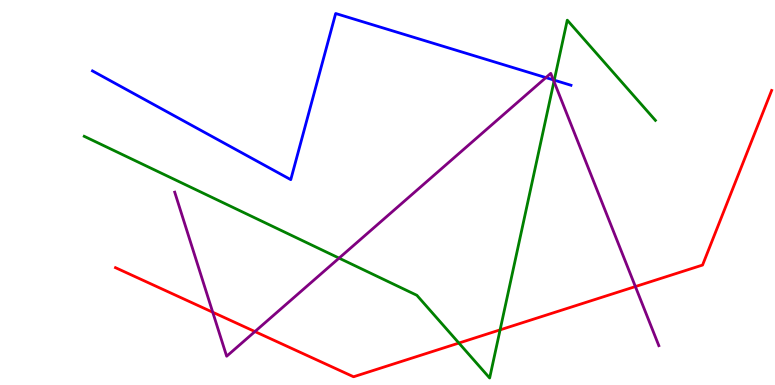[{'lines': ['blue', 'red'], 'intersections': []}, {'lines': ['green', 'red'], 'intersections': [{'x': 5.92, 'y': 1.09}, {'x': 6.45, 'y': 1.43}]}, {'lines': ['purple', 'red'], 'intersections': [{'x': 2.74, 'y': 1.89}, {'x': 3.29, 'y': 1.39}, {'x': 8.2, 'y': 2.56}]}, {'lines': ['blue', 'green'], 'intersections': [{'x': 7.15, 'y': 7.92}]}, {'lines': ['blue', 'purple'], 'intersections': [{'x': 7.04, 'y': 7.98}, {'x': 7.14, 'y': 7.93}]}, {'lines': ['green', 'purple'], 'intersections': [{'x': 4.38, 'y': 3.3}, {'x': 7.15, 'y': 7.88}]}]